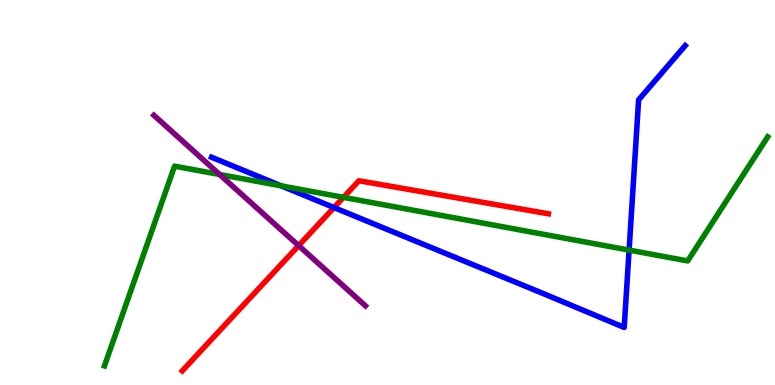[{'lines': ['blue', 'red'], 'intersections': [{'x': 4.31, 'y': 4.61}]}, {'lines': ['green', 'red'], 'intersections': [{'x': 4.43, 'y': 4.87}]}, {'lines': ['purple', 'red'], 'intersections': [{'x': 3.85, 'y': 3.62}]}, {'lines': ['blue', 'green'], 'intersections': [{'x': 3.63, 'y': 5.17}, {'x': 8.12, 'y': 3.5}]}, {'lines': ['blue', 'purple'], 'intersections': []}, {'lines': ['green', 'purple'], 'intersections': [{'x': 2.83, 'y': 5.47}]}]